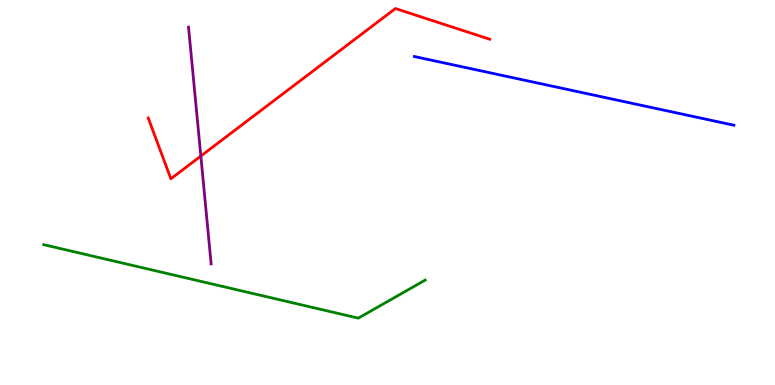[{'lines': ['blue', 'red'], 'intersections': []}, {'lines': ['green', 'red'], 'intersections': []}, {'lines': ['purple', 'red'], 'intersections': [{'x': 2.59, 'y': 5.95}]}, {'lines': ['blue', 'green'], 'intersections': []}, {'lines': ['blue', 'purple'], 'intersections': []}, {'lines': ['green', 'purple'], 'intersections': []}]